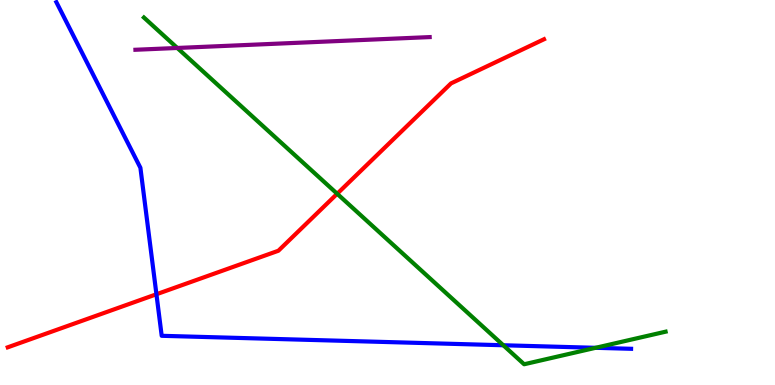[{'lines': ['blue', 'red'], 'intersections': [{'x': 2.02, 'y': 2.36}]}, {'lines': ['green', 'red'], 'intersections': [{'x': 4.35, 'y': 4.97}]}, {'lines': ['purple', 'red'], 'intersections': []}, {'lines': ['blue', 'green'], 'intersections': [{'x': 6.49, 'y': 1.03}, {'x': 7.68, 'y': 0.966}]}, {'lines': ['blue', 'purple'], 'intersections': []}, {'lines': ['green', 'purple'], 'intersections': [{'x': 2.29, 'y': 8.75}]}]